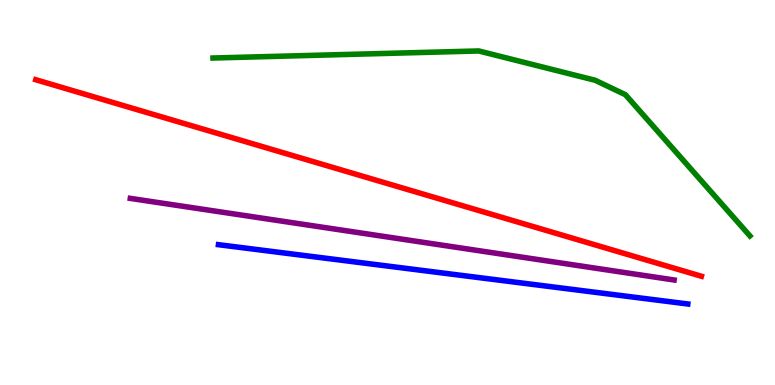[{'lines': ['blue', 'red'], 'intersections': []}, {'lines': ['green', 'red'], 'intersections': []}, {'lines': ['purple', 'red'], 'intersections': []}, {'lines': ['blue', 'green'], 'intersections': []}, {'lines': ['blue', 'purple'], 'intersections': []}, {'lines': ['green', 'purple'], 'intersections': []}]